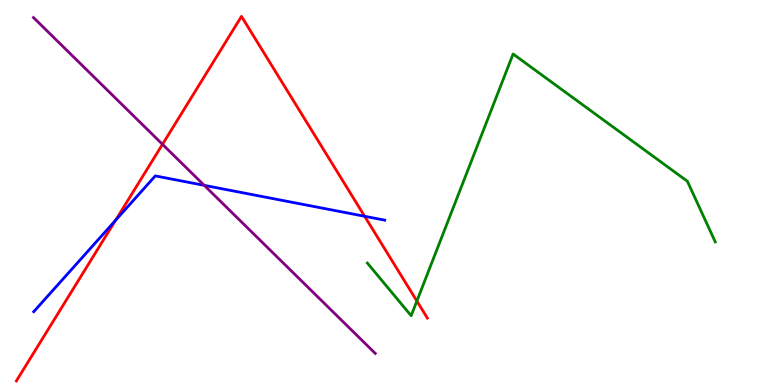[{'lines': ['blue', 'red'], 'intersections': [{'x': 1.49, 'y': 4.28}, {'x': 4.71, 'y': 4.38}]}, {'lines': ['green', 'red'], 'intersections': [{'x': 5.38, 'y': 2.18}]}, {'lines': ['purple', 'red'], 'intersections': [{'x': 2.1, 'y': 6.25}]}, {'lines': ['blue', 'green'], 'intersections': []}, {'lines': ['blue', 'purple'], 'intersections': [{'x': 2.64, 'y': 5.19}]}, {'lines': ['green', 'purple'], 'intersections': []}]